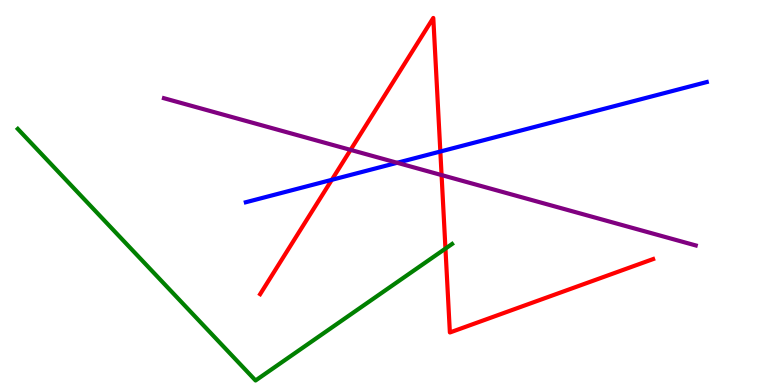[{'lines': ['blue', 'red'], 'intersections': [{'x': 4.28, 'y': 5.33}, {'x': 5.68, 'y': 6.06}]}, {'lines': ['green', 'red'], 'intersections': [{'x': 5.75, 'y': 3.54}]}, {'lines': ['purple', 'red'], 'intersections': [{'x': 4.52, 'y': 6.11}, {'x': 5.7, 'y': 5.45}]}, {'lines': ['blue', 'green'], 'intersections': []}, {'lines': ['blue', 'purple'], 'intersections': [{'x': 5.12, 'y': 5.77}]}, {'lines': ['green', 'purple'], 'intersections': []}]